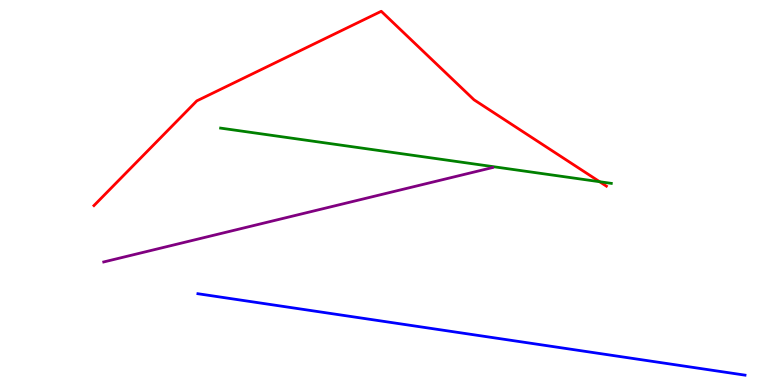[{'lines': ['blue', 'red'], 'intersections': []}, {'lines': ['green', 'red'], 'intersections': [{'x': 7.74, 'y': 5.28}]}, {'lines': ['purple', 'red'], 'intersections': []}, {'lines': ['blue', 'green'], 'intersections': []}, {'lines': ['blue', 'purple'], 'intersections': []}, {'lines': ['green', 'purple'], 'intersections': []}]